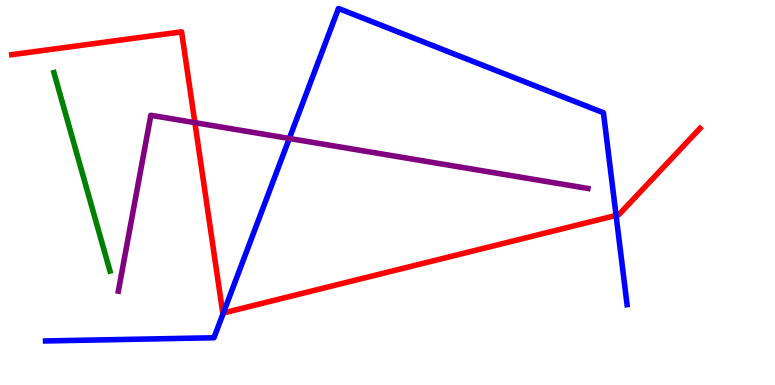[{'lines': ['blue', 'red'], 'intersections': [{'x': 2.88, 'y': 1.87}, {'x': 7.95, 'y': 4.4}]}, {'lines': ['green', 'red'], 'intersections': []}, {'lines': ['purple', 'red'], 'intersections': [{'x': 2.51, 'y': 6.81}]}, {'lines': ['blue', 'green'], 'intersections': []}, {'lines': ['blue', 'purple'], 'intersections': [{'x': 3.73, 'y': 6.4}]}, {'lines': ['green', 'purple'], 'intersections': []}]